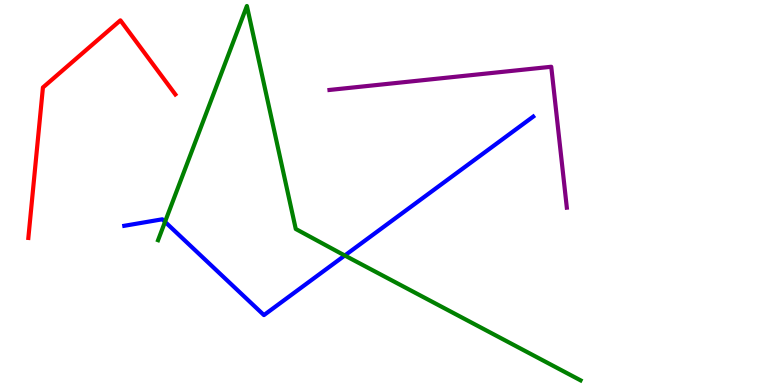[{'lines': ['blue', 'red'], 'intersections': []}, {'lines': ['green', 'red'], 'intersections': []}, {'lines': ['purple', 'red'], 'intersections': []}, {'lines': ['blue', 'green'], 'intersections': [{'x': 2.13, 'y': 4.24}, {'x': 4.45, 'y': 3.36}]}, {'lines': ['blue', 'purple'], 'intersections': []}, {'lines': ['green', 'purple'], 'intersections': []}]